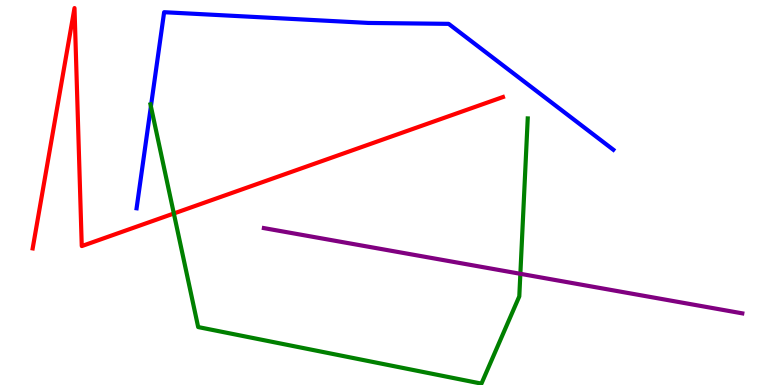[{'lines': ['blue', 'red'], 'intersections': []}, {'lines': ['green', 'red'], 'intersections': [{'x': 2.24, 'y': 4.45}]}, {'lines': ['purple', 'red'], 'intersections': []}, {'lines': ['blue', 'green'], 'intersections': [{'x': 1.95, 'y': 7.24}]}, {'lines': ['blue', 'purple'], 'intersections': []}, {'lines': ['green', 'purple'], 'intersections': [{'x': 6.71, 'y': 2.89}]}]